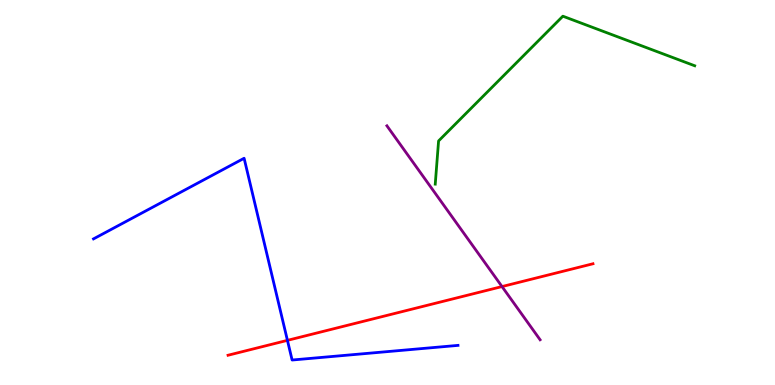[{'lines': ['blue', 'red'], 'intersections': [{'x': 3.71, 'y': 1.16}]}, {'lines': ['green', 'red'], 'intersections': []}, {'lines': ['purple', 'red'], 'intersections': [{'x': 6.48, 'y': 2.56}]}, {'lines': ['blue', 'green'], 'intersections': []}, {'lines': ['blue', 'purple'], 'intersections': []}, {'lines': ['green', 'purple'], 'intersections': []}]